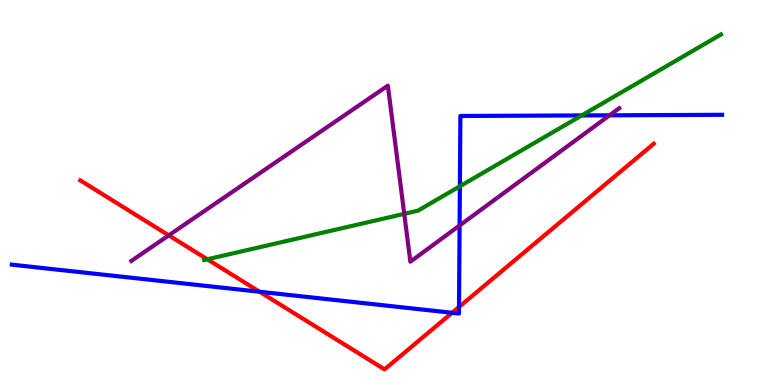[{'lines': ['blue', 'red'], 'intersections': [{'x': 3.35, 'y': 2.42}, {'x': 5.83, 'y': 1.88}, {'x': 5.92, 'y': 2.03}]}, {'lines': ['green', 'red'], 'intersections': [{'x': 2.67, 'y': 3.27}]}, {'lines': ['purple', 'red'], 'intersections': [{'x': 2.18, 'y': 3.89}]}, {'lines': ['blue', 'green'], 'intersections': [{'x': 5.93, 'y': 5.16}, {'x': 7.51, 'y': 7.0}]}, {'lines': ['blue', 'purple'], 'intersections': [{'x': 5.93, 'y': 4.14}, {'x': 7.87, 'y': 7.01}]}, {'lines': ['green', 'purple'], 'intersections': [{'x': 5.22, 'y': 4.45}]}]